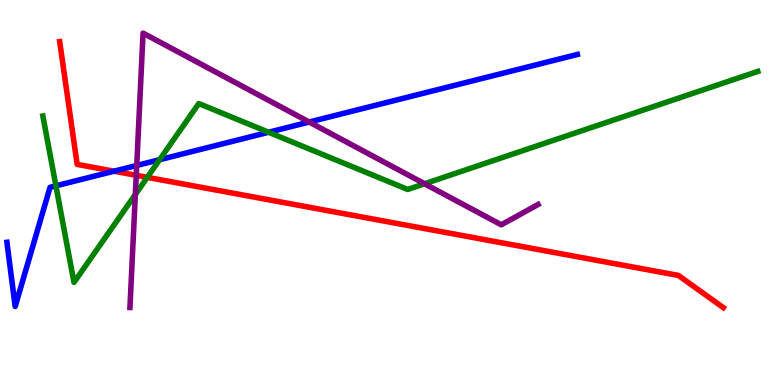[{'lines': ['blue', 'red'], 'intersections': [{'x': 1.47, 'y': 5.55}]}, {'lines': ['green', 'red'], 'intersections': [{'x': 1.9, 'y': 5.39}]}, {'lines': ['purple', 'red'], 'intersections': [{'x': 1.76, 'y': 5.45}]}, {'lines': ['blue', 'green'], 'intersections': [{'x': 0.722, 'y': 5.17}, {'x': 2.06, 'y': 5.85}, {'x': 3.47, 'y': 6.56}]}, {'lines': ['blue', 'purple'], 'intersections': [{'x': 1.76, 'y': 5.7}, {'x': 3.99, 'y': 6.83}]}, {'lines': ['green', 'purple'], 'intersections': [{'x': 1.75, 'y': 4.95}, {'x': 5.48, 'y': 5.23}]}]